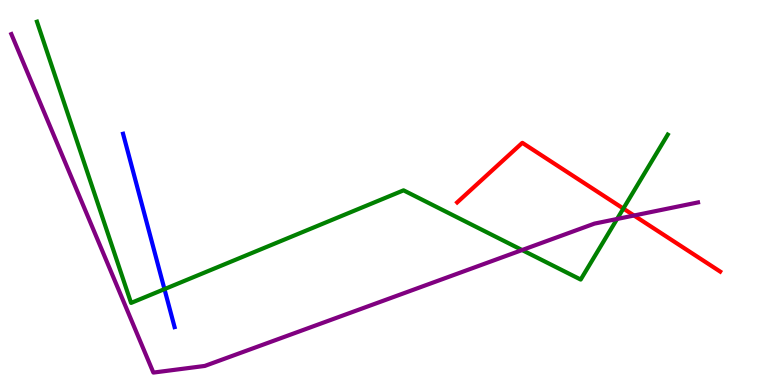[{'lines': ['blue', 'red'], 'intersections': []}, {'lines': ['green', 'red'], 'intersections': [{'x': 8.04, 'y': 4.58}]}, {'lines': ['purple', 'red'], 'intersections': [{'x': 8.18, 'y': 4.4}]}, {'lines': ['blue', 'green'], 'intersections': [{'x': 2.12, 'y': 2.49}]}, {'lines': ['blue', 'purple'], 'intersections': []}, {'lines': ['green', 'purple'], 'intersections': [{'x': 6.74, 'y': 3.51}, {'x': 7.96, 'y': 4.31}]}]